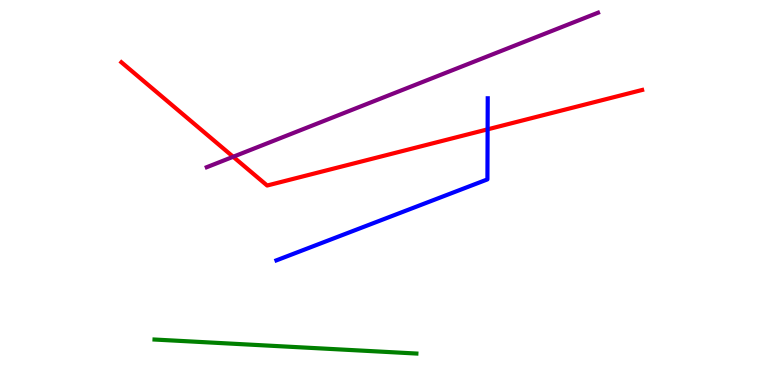[{'lines': ['blue', 'red'], 'intersections': [{'x': 6.29, 'y': 6.64}]}, {'lines': ['green', 'red'], 'intersections': []}, {'lines': ['purple', 'red'], 'intersections': [{'x': 3.01, 'y': 5.93}]}, {'lines': ['blue', 'green'], 'intersections': []}, {'lines': ['blue', 'purple'], 'intersections': []}, {'lines': ['green', 'purple'], 'intersections': []}]